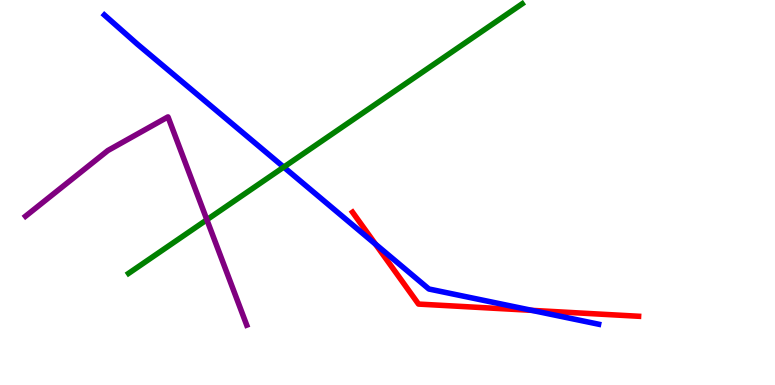[{'lines': ['blue', 'red'], 'intersections': [{'x': 4.84, 'y': 3.66}, {'x': 6.86, 'y': 1.94}]}, {'lines': ['green', 'red'], 'intersections': []}, {'lines': ['purple', 'red'], 'intersections': []}, {'lines': ['blue', 'green'], 'intersections': [{'x': 3.66, 'y': 5.66}]}, {'lines': ['blue', 'purple'], 'intersections': []}, {'lines': ['green', 'purple'], 'intersections': [{'x': 2.67, 'y': 4.29}]}]